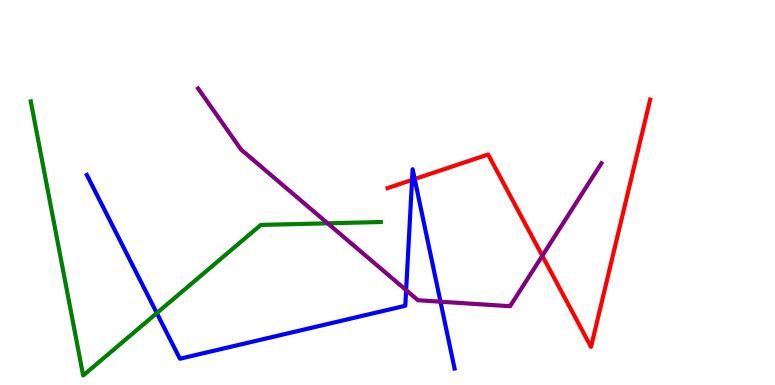[{'lines': ['blue', 'red'], 'intersections': [{'x': 5.32, 'y': 5.33}, {'x': 5.35, 'y': 5.35}]}, {'lines': ['green', 'red'], 'intersections': []}, {'lines': ['purple', 'red'], 'intersections': [{'x': 7.0, 'y': 3.36}]}, {'lines': ['blue', 'green'], 'intersections': [{'x': 2.02, 'y': 1.87}]}, {'lines': ['blue', 'purple'], 'intersections': [{'x': 5.24, 'y': 2.46}, {'x': 5.68, 'y': 2.16}]}, {'lines': ['green', 'purple'], 'intersections': [{'x': 4.23, 'y': 4.2}]}]